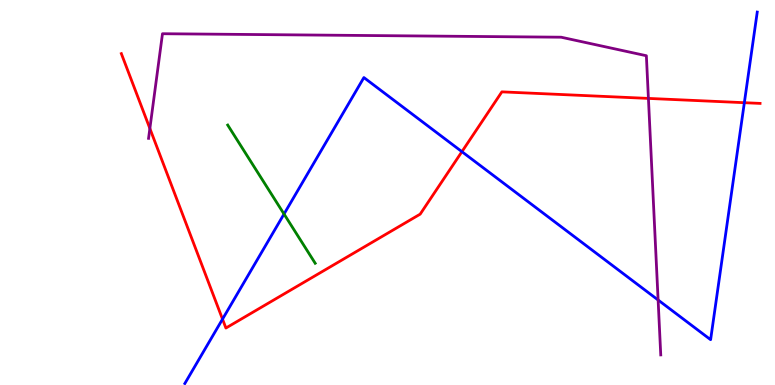[{'lines': ['blue', 'red'], 'intersections': [{'x': 2.87, 'y': 1.71}, {'x': 5.96, 'y': 6.06}, {'x': 9.6, 'y': 7.33}]}, {'lines': ['green', 'red'], 'intersections': []}, {'lines': ['purple', 'red'], 'intersections': [{'x': 1.93, 'y': 6.66}, {'x': 8.37, 'y': 7.44}]}, {'lines': ['blue', 'green'], 'intersections': [{'x': 3.66, 'y': 4.44}]}, {'lines': ['blue', 'purple'], 'intersections': [{'x': 8.49, 'y': 2.21}]}, {'lines': ['green', 'purple'], 'intersections': []}]